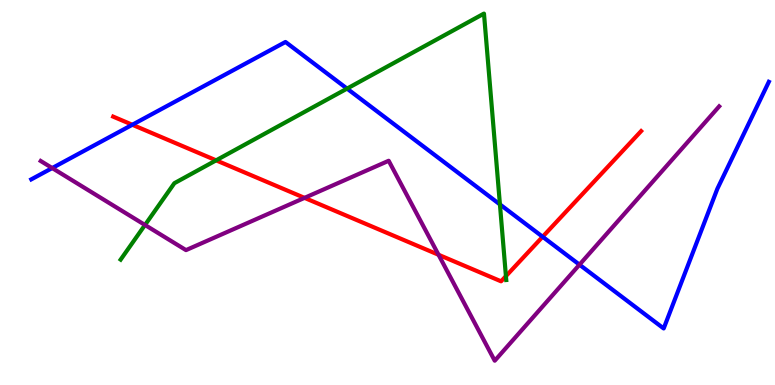[{'lines': ['blue', 'red'], 'intersections': [{'x': 1.71, 'y': 6.76}, {'x': 7.0, 'y': 3.85}]}, {'lines': ['green', 'red'], 'intersections': [{'x': 2.79, 'y': 5.84}, {'x': 6.53, 'y': 2.83}]}, {'lines': ['purple', 'red'], 'intersections': [{'x': 3.93, 'y': 4.86}, {'x': 5.66, 'y': 3.38}]}, {'lines': ['blue', 'green'], 'intersections': [{'x': 4.48, 'y': 7.7}, {'x': 6.45, 'y': 4.69}]}, {'lines': ['blue', 'purple'], 'intersections': [{'x': 0.674, 'y': 5.63}, {'x': 7.48, 'y': 3.13}]}, {'lines': ['green', 'purple'], 'intersections': [{'x': 1.87, 'y': 4.16}]}]